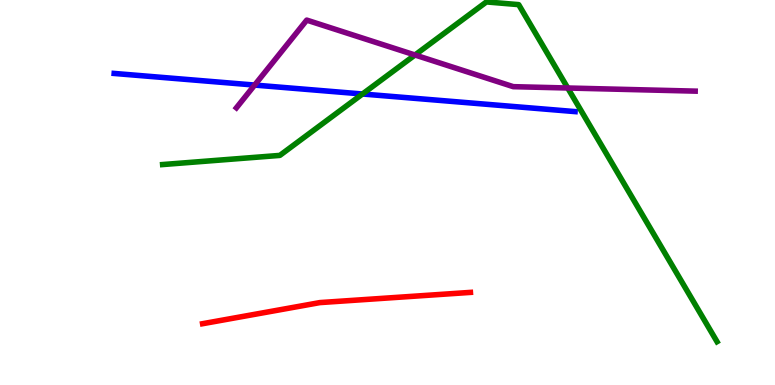[{'lines': ['blue', 'red'], 'intersections': []}, {'lines': ['green', 'red'], 'intersections': []}, {'lines': ['purple', 'red'], 'intersections': []}, {'lines': ['blue', 'green'], 'intersections': [{'x': 4.68, 'y': 7.56}]}, {'lines': ['blue', 'purple'], 'intersections': [{'x': 3.29, 'y': 7.79}]}, {'lines': ['green', 'purple'], 'intersections': [{'x': 5.35, 'y': 8.57}, {'x': 7.33, 'y': 7.71}]}]